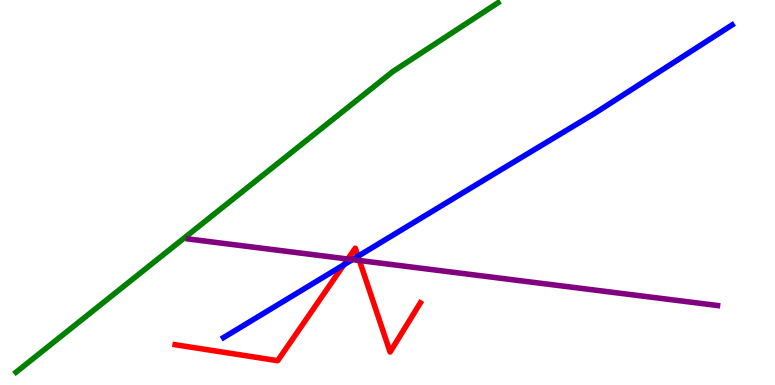[{'lines': ['blue', 'red'], 'intersections': [{'x': 4.44, 'y': 3.12}, {'x': 4.62, 'y': 3.34}]}, {'lines': ['green', 'red'], 'intersections': []}, {'lines': ['purple', 'red'], 'intersections': [{'x': 4.49, 'y': 3.27}, {'x': 4.64, 'y': 3.23}]}, {'lines': ['blue', 'green'], 'intersections': []}, {'lines': ['blue', 'purple'], 'intersections': [{'x': 4.55, 'y': 3.26}]}, {'lines': ['green', 'purple'], 'intersections': []}]